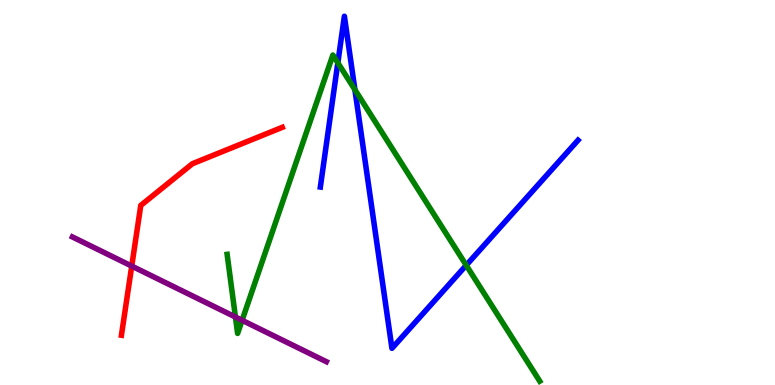[{'lines': ['blue', 'red'], 'intersections': []}, {'lines': ['green', 'red'], 'intersections': []}, {'lines': ['purple', 'red'], 'intersections': [{'x': 1.7, 'y': 3.09}]}, {'lines': ['blue', 'green'], 'intersections': [{'x': 4.36, 'y': 8.37}, {'x': 4.58, 'y': 7.67}, {'x': 6.02, 'y': 3.11}]}, {'lines': ['blue', 'purple'], 'intersections': []}, {'lines': ['green', 'purple'], 'intersections': [{'x': 3.04, 'y': 1.77}, {'x': 3.12, 'y': 1.68}]}]